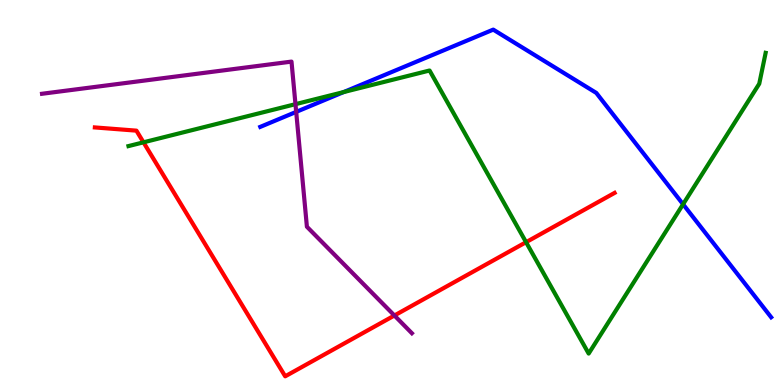[{'lines': ['blue', 'red'], 'intersections': []}, {'lines': ['green', 'red'], 'intersections': [{'x': 1.85, 'y': 6.3}, {'x': 6.79, 'y': 3.71}]}, {'lines': ['purple', 'red'], 'intersections': [{'x': 5.09, 'y': 1.81}]}, {'lines': ['blue', 'green'], 'intersections': [{'x': 4.43, 'y': 7.61}, {'x': 8.81, 'y': 4.69}]}, {'lines': ['blue', 'purple'], 'intersections': [{'x': 3.82, 'y': 7.09}]}, {'lines': ['green', 'purple'], 'intersections': [{'x': 3.81, 'y': 7.29}]}]